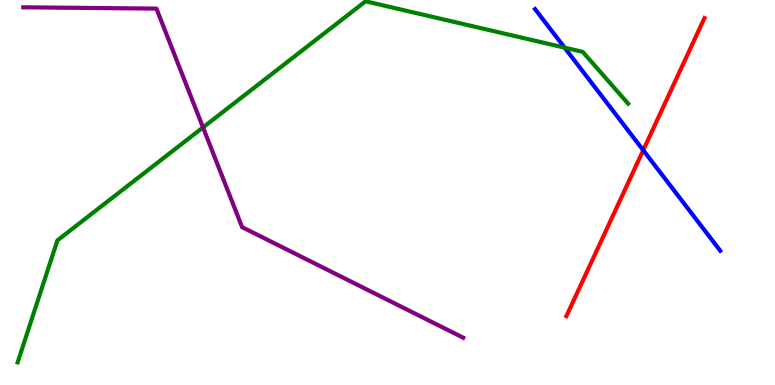[{'lines': ['blue', 'red'], 'intersections': [{'x': 8.3, 'y': 6.1}]}, {'lines': ['green', 'red'], 'intersections': []}, {'lines': ['purple', 'red'], 'intersections': []}, {'lines': ['blue', 'green'], 'intersections': [{'x': 7.29, 'y': 8.76}]}, {'lines': ['blue', 'purple'], 'intersections': []}, {'lines': ['green', 'purple'], 'intersections': [{'x': 2.62, 'y': 6.69}]}]